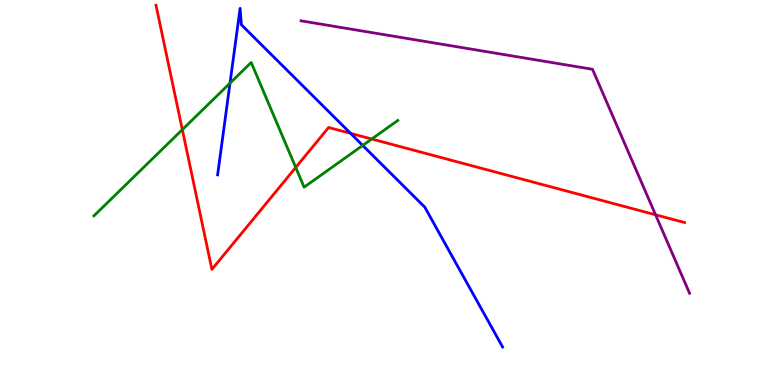[{'lines': ['blue', 'red'], 'intersections': [{'x': 4.52, 'y': 6.54}]}, {'lines': ['green', 'red'], 'intersections': [{'x': 2.35, 'y': 6.63}, {'x': 3.82, 'y': 5.65}, {'x': 4.8, 'y': 6.39}]}, {'lines': ['purple', 'red'], 'intersections': [{'x': 8.46, 'y': 4.42}]}, {'lines': ['blue', 'green'], 'intersections': [{'x': 2.97, 'y': 7.84}, {'x': 4.68, 'y': 6.22}]}, {'lines': ['blue', 'purple'], 'intersections': []}, {'lines': ['green', 'purple'], 'intersections': []}]